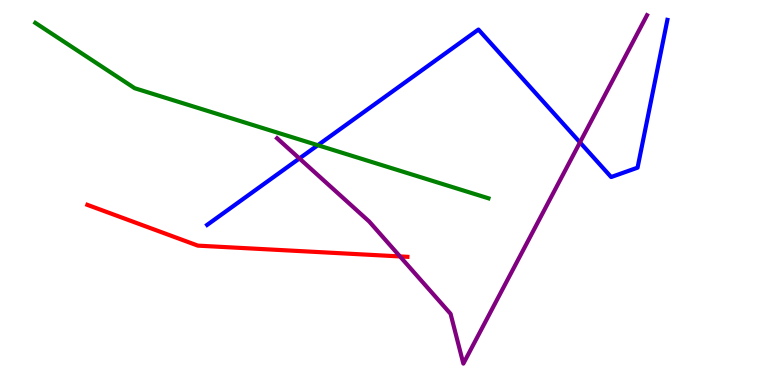[{'lines': ['blue', 'red'], 'intersections': []}, {'lines': ['green', 'red'], 'intersections': []}, {'lines': ['purple', 'red'], 'intersections': [{'x': 5.16, 'y': 3.34}]}, {'lines': ['blue', 'green'], 'intersections': [{'x': 4.1, 'y': 6.23}]}, {'lines': ['blue', 'purple'], 'intersections': [{'x': 3.86, 'y': 5.88}, {'x': 7.48, 'y': 6.3}]}, {'lines': ['green', 'purple'], 'intersections': []}]